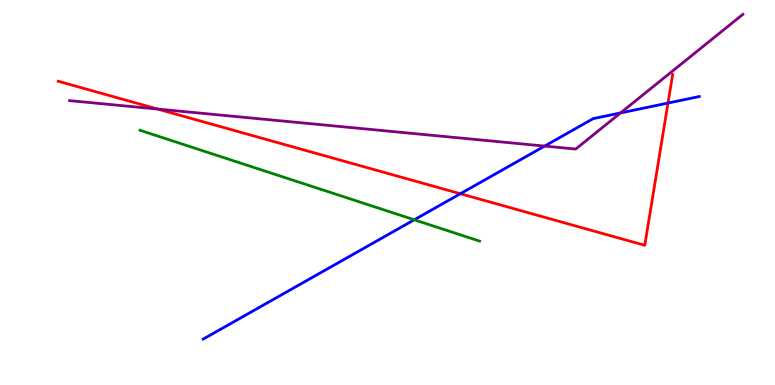[{'lines': ['blue', 'red'], 'intersections': [{'x': 5.94, 'y': 4.97}, {'x': 8.62, 'y': 7.32}]}, {'lines': ['green', 'red'], 'intersections': []}, {'lines': ['purple', 'red'], 'intersections': [{'x': 2.03, 'y': 7.17}]}, {'lines': ['blue', 'green'], 'intersections': [{'x': 5.35, 'y': 4.29}]}, {'lines': ['blue', 'purple'], 'intersections': [{'x': 7.03, 'y': 6.21}, {'x': 8.01, 'y': 7.07}]}, {'lines': ['green', 'purple'], 'intersections': []}]